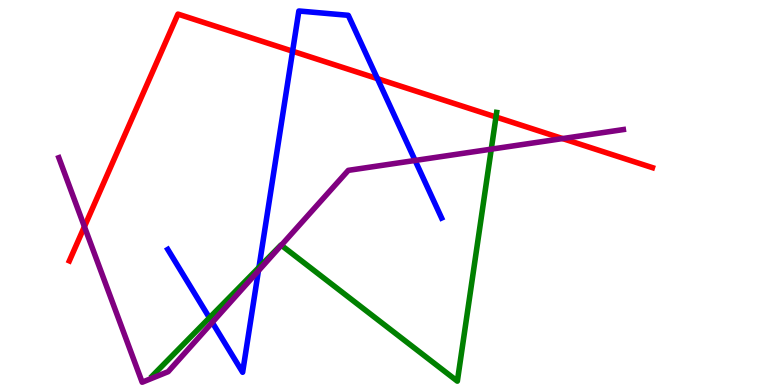[{'lines': ['blue', 'red'], 'intersections': [{'x': 3.78, 'y': 8.67}, {'x': 4.87, 'y': 7.96}]}, {'lines': ['green', 'red'], 'intersections': [{'x': 6.4, 'y': 6.96}]}, {'lines': ['purple', 'red'], 'intersections': [{'x': 1.09, 'y': 4.11}, {'x': 7.26, 'y': 6.4}]}, {'lines': ['blue', 'green'], 'intersections': [{'x': 2.7, 'y': 1.75}, {'x': 3.34, 'y': 3.05}]}, {'lines': ['blue', 'purple'], 'intersections': [{'x': 2.74, 'y': 1.63}, {'x': 3.33, 'y': 2.97}, {'x': 5.36, 'y': 5.83}]}, {'lines': ['green', 'purple'], 'intersections': [{'x': 3.63, 'y': 3.63}, {'x': 6.34, 'y': 6.13}]}]